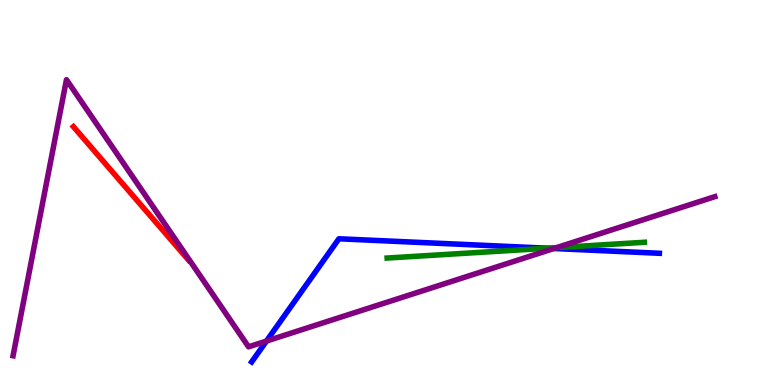[{'lines': ['blue', 'red'], 'intersections': []}, {'lines': ['green', 'red'], 'intersections': []}, {'lines': ['purple', 'red'], 'intersections': []}, {'lines': ['blue', 'green'], 'intersections': [{'x': 7.06, 'y': 3.55}]}, {'lines': ['blue', 'purple'], 'intersections': [{'x': 3.44, 'y': 1.14}, {'x': 7.15, 'y': 3.55}]}, {'lines': ['green', 'purple'], 'intersections': [{'x': 7.18, 'y': 3.57}]}]